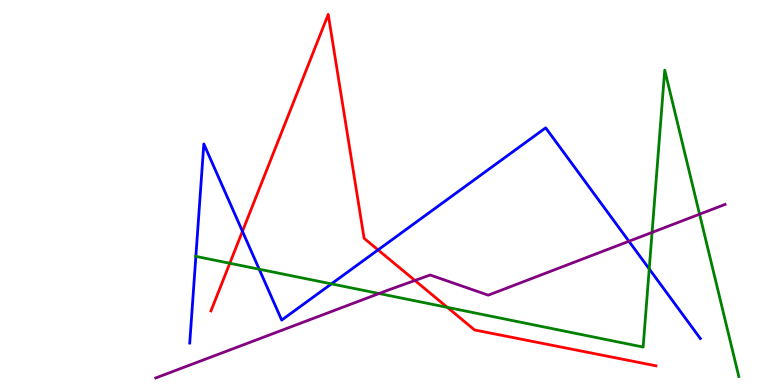[{'lines': ['blue', 'red'], 'intersections': [{'x': 3.13, 'y': 3.99}, {'x': 4.88, 'y': 3.51}]}, {'lines': ['green', 'red'], 'intersections': [{'x': 2.97, 'y': 3.16}, {'x': 5.77, 'y': 2.02}]}, {'lines': ['purple', 'red'], 'intersections': [{'x': 5.35, 'y': 2.71}]}, {'lines': ['blue', 'green'], 'intersections': [{'x': 2.53, 'y': 3.34}, {'x': 3.34, 'y': 3.01}, {'x': 4.28, 'y': 2.63}, {'x': 8.38, 'y': 3.02}]}, {'lines': ['blue', 'purple'], 'intersections': [{'x': 8.12, 'y': 3.73}]}, {'lines': ['green', 'purple'], 'intersections': [{'x': 4.89, 'y': 2.38}, {'x': 8.41, 'y': 3.96}, {'x': 9.03, 'y': 4.44}]}]